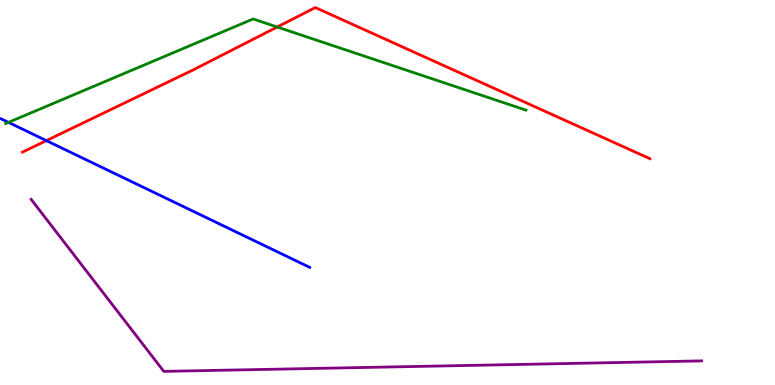[{'lines': ['blue', 'red'], 'intersections': [{'x': 0.598, 'y': 6.35}]}, {'lines': ['green', 'red'], 'intersections': [{'x': 3.58, 'y': 9.3}]}, {'lines': ['purple', 'red'], 'intersections': []}, {'lines': ['blue', 'green'], 'intersections': [{'x': 0.109, 'y': 6.82}]}, {'lines': ['blue', 'purple'], 'intersections': []}, {'lines': ['green', 'purple'], 'intersections': []}]